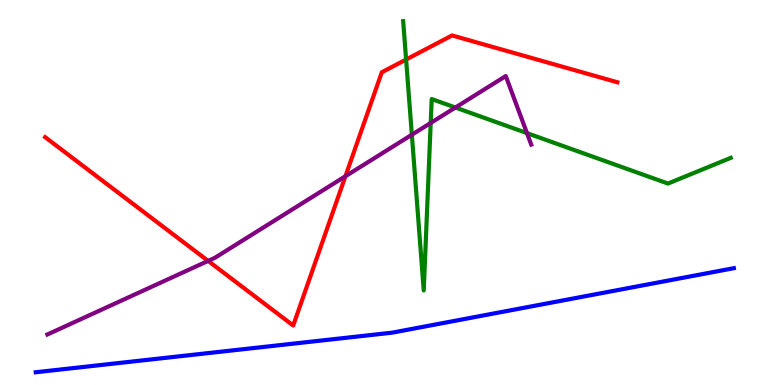[{'lines': ['blue', 'red'], 'intersections': []}, {'lines': ['green', 'red'], 'intersections': [{'x': 5.24, 'y': 8.45}]}, {'lines': ['purple', 'red'], 'intersections': [{'x': 2.69, 'y': 3.22}, {'x': 4.46, 'y': 5.42}]}, {'lines': ['blue', 'green'], 'intersections': []}, {'lines': ['blue', 'purple'], 'intersections': []}, {'lines': ['green', 'purple'], 'intersections': [{'x': 5.31, 'y': 6.5}, {'x': 5.56, 'y': 6.81}, {'x': 5.88, 'y': 7.21}, {'x': 6.8, 'y': 6.54}]}]